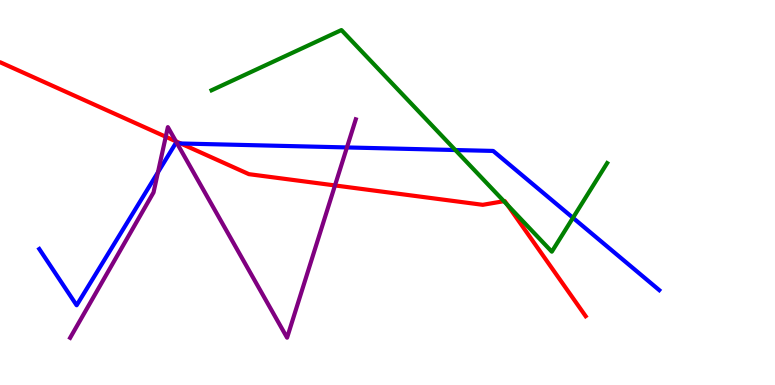[{'lines': ['blue', 'red'], 'intersections': [{'x': 2.33, 'y': 6.27}]}, {'lines': ['green', 'red'], 'intersections': [{'x': 6.5, 'y': 4.77}, {'x': 6.55, 'y': 4.68}]}, {'lines': ['purple', 'red'], 'intersections': [{'x': 2.14, 'y': 6.45}, {'x': 2.27, 'y': 6.33}, {'x': 4.32, 'y': 5.18}]}, {'lines': ['blue', 'green'], 'intersections': [{'x': 5.88, 'y': 6.1}, {'x': 7.39, 'y': 4.34}]}, {'lines': ['blue', 'purple'], 'intersections': [{'x': 2.04, 'y': 5.52}, {'x': 2.28, 'y': 6.28}, {'x': 4.48, 'y': 6.17}]}, {'lines': ['green', 'purple'], 'intersections': []}]